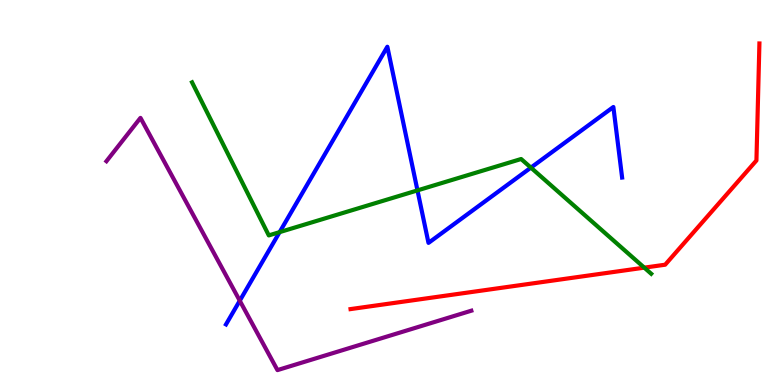[{'lines': ['blue', 'red'], 'intersections': []}, {'lines': ['green', 'red'], 'intersections': [{'x': 8.31, 'y': 3.05}]}, {'lines': ['purple', 'red'], 'intersections': []}, {'lines': ['blue', 'green'], 'intersections': [{'x': 3.61, 'y': 3.97}, {'x': 5.39, 'y': 5.05}, {'x': 6.85, 'y': 5.65}]}, {'lines': ['blue', 'purple'], 'intersections': [{'x': 3.09, 'y': 2.19}]}, {'lines': ['green', 'purple'], 'intersections': []}]